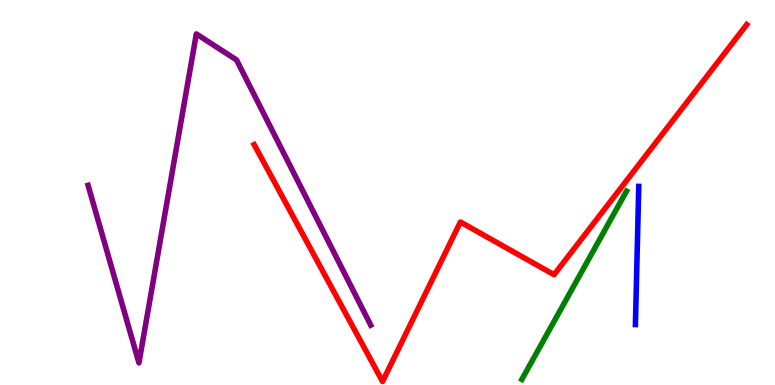[{'lines': ['blue', 'red'], 'intersections': []}, {'lines': ['green', 'red'], 'intersections': []}, {'lines': ['purple', 'red'], 'intersections': []}, {'lines': ['blue', 'green'], 'intersections': []}, {'lines': ['blue', 'purple'], 'intersections': []}, {'lines': ['green', 'purple'], 'intersections': []}]